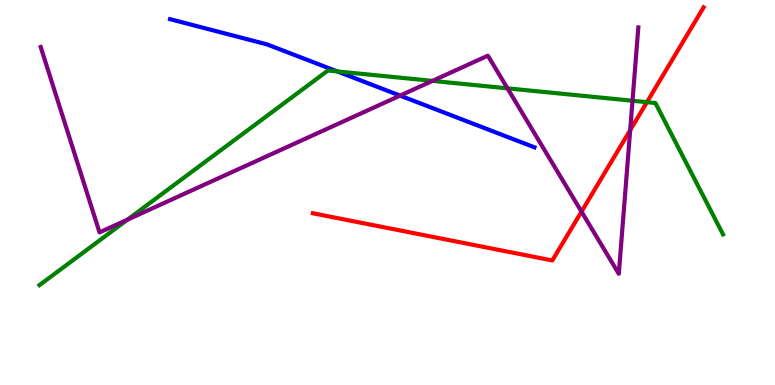[{'lines': ['blue', 'red'], 'intersections': []}, {'lines': ['green', 'red'], 'intersections': [{'x': 8.35, 'y': 7.35}]}, {'lines': ['purple', 'red'], 'intersections': [{'x': 7.5, 'y': 4.5}, {'x': 8.13, 'y': 6.62}]}, {'lines': ['blue', 'green'], 'intersections': [{'x': 4.35, 'y': 8.14}]}, {'lines': ['blue', 'purple'], 'intersections': [{'x': 5.16, 'y': 7.52}]}, {'lines': ['green', 'purple'], 'intersections': [{'x': 1.64, 'y': 4.29}, {'x': 5.58, 'y': 7.9}, {'x': 6.55, 'y': 7.71}, {'x': 8.16, 'y': 7.38}]}]